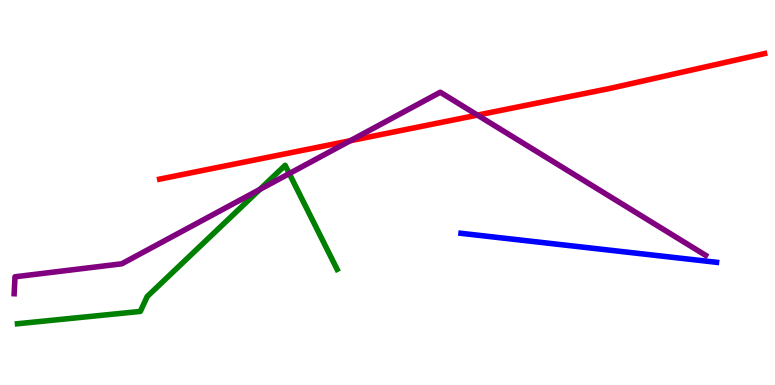[{'lines': ['blue', 'red'], 'intersections': []}, {'lines': ['green', 'red'], 'intersections': []}, {'lines': ['purple', 'red'], 'intersections': [{'x': 4.52, 'y': 6.34}, {'x': 6.16, 'y': 7.01}]}, {'lines': ['blue', 'green'], 'intersections': []}, {'lines': ['blue', 'purple'], 'intersections': []}, {'lines': ['green', 'purple'], 'intersections': [{'x': 3.35, 'y': 5.08}, {'x': 3.73, 'y': 5.49}]}]